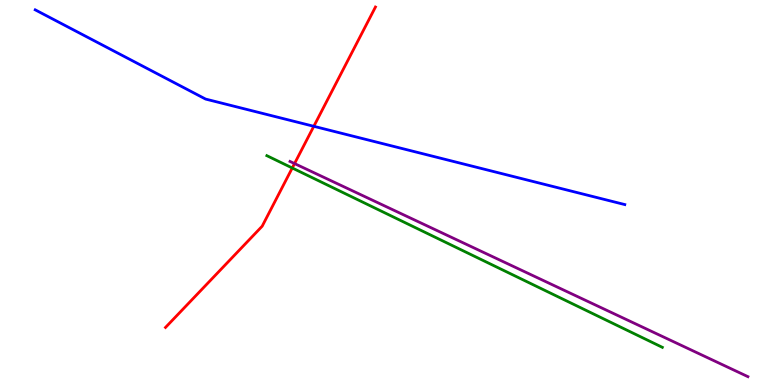[{'lines': ['blue', 'red'], 'intersections': [{'x': 4.05, 'y': 6.72}]}, {'lines': ['green', 'red'], 'intersections': [{'x': 3.77, 'y': 5.64}]}, {'lines': ['purple', 'red'], 'intersections': [{'x': 3.8, 'y': 5.75}]}, {'lines': ['blue', 'green'], 'intersections': []}, {'lines': ['blue', 'purple'], 'intersections': []}, {'lines': ['green', 'purple'], 'intersections': []}]